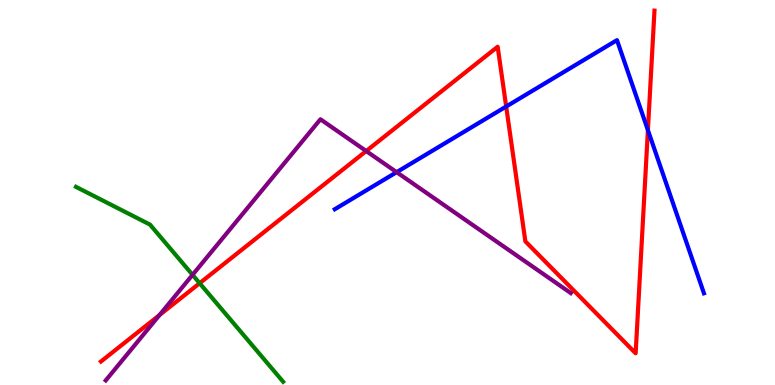[{'lines': ['blue', 'red'], 'intersections': [{'x': 6.53, 'y': 7.23}, {'x': 8.36, 'y': 6.62}]}, {'lines': ['green', 'red'], 'intersections': [{'x': 2.58, 'y': 2.64}]}, {'lines': ['purple', 'red'], 'intersections': [{'x': 2.06, 'y': 1.82}, {'x': 4.73, 'y': 6.08}]}, {'lines': ['blue', 'green'], 'intersections': []}, {'lines': ['blue', 'purple'], 'intersections': [{'x': 5.12, 'y': 5.53}]}, {'lines': ['green', 'purple'], 'intersections': [{'x': 2.48, 'y': 2.86}]}]